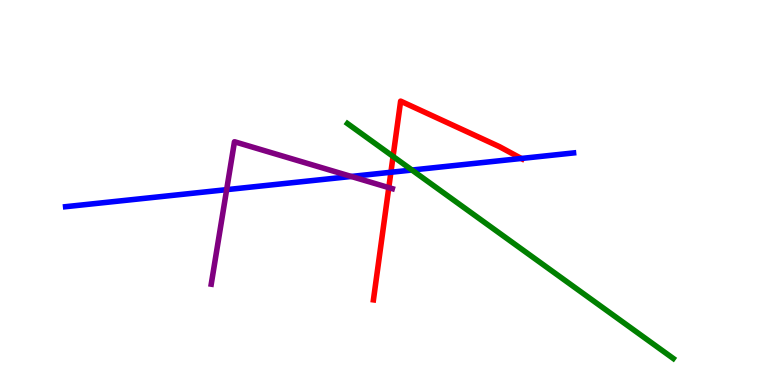[{'lines': ['blue', 'red'], 'intersections': [{'x': 5.04, 'y': 5.53}, {'x': 6.73, 'y': 5.88}]}, {'lines': ['green', 'red'], 'intersections': [{'x': 5.07, 'y': 5.94}]}, {'lines': ['purple', 'red'], 'intersections': [{'x': 5.02, 'y': 5.13}]}, {'lines': ['blue', 'green'], 'intersections': [{'x': 5.32, 'y': 5.58}]}, {'lines': ['blue', 'purple'], 'intersections': [{'x': 2.92, 'y': 5.07}, {'x': 4.53, 'y': 5.42}]}, {'lines': ['green', 'purple'], 'intersections': []}]